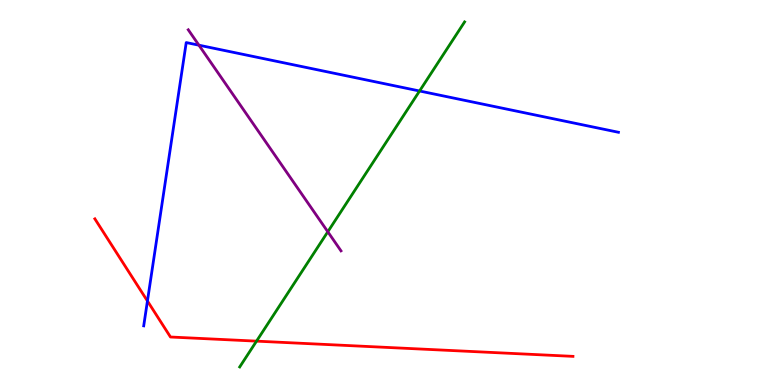[{'lines': ['blue', 'red'], 'intersections': [{'x': 1.9, 'y': 2.18}]}, {'lines': ['green', 'red'], 'intersections': [{'x': 3.31, 'y': 1.14}]}, {'lines': ['purple', 'red'], 'intersections': []}, {'lines': ['blue', 'green'], 'intersections': [{'x': 5.41, 'y': 7.64}]}, {'lines': ['blue', 'purple'], 'intersections': [{'x': 2.57, 'y': 8.83}]}, {'lines': ['green', 'purple'], 'intersections': [{'x': 4.23, 'y': 3.98}]}]